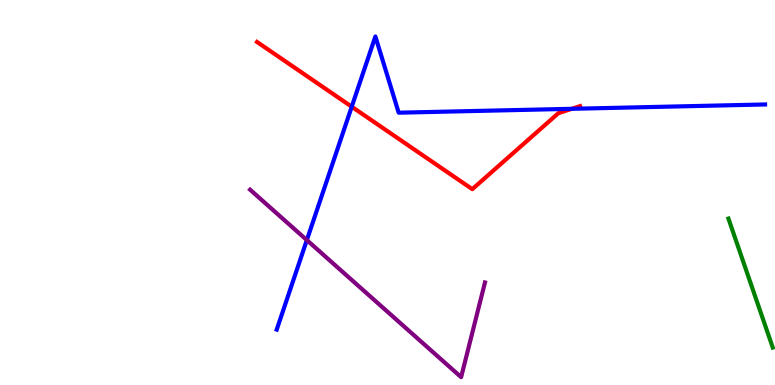[{'lines': ['blue', 'red'], 'intersections': [{'x': 4.54, 'y': 7.23}, {'x': 7.38, 'y': 7.17}]}, {'lines': ['green', 'red'], 'intersections': []}, {'lines': ['purple', 'red'], 'intersections': []}, {'lines': ['blue', 'green'], 'intersections': []}, {'lines': ['blue', 'purple'], 'intersections': [{'x': 3.96, 'y': 3.76}]}, {'lines': ['green', 'purple'], 'intersections': []}]